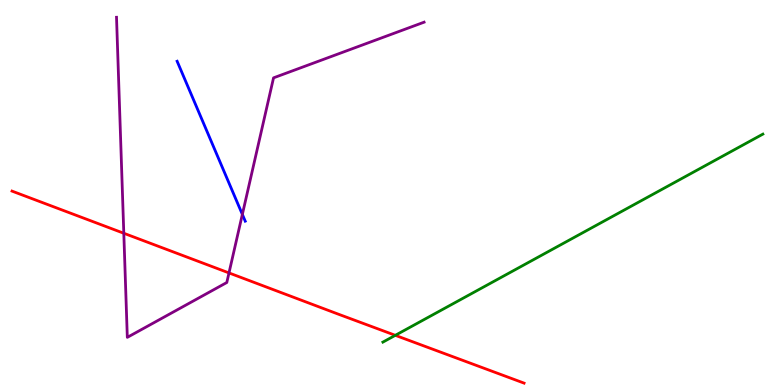[{'lines': ['blue', 'red'], 'intersections': []}, {'lines': ['green', 'red'], 'intersections': [{'x': 5.1, 'y': 1.29}]}, {'lines': ['purple', 'red'], 'intersections': [{'x': 1.6, 'y': 3.94}, {'x': 2.95, 'y': 2.91}]}, {'lines': ['blue', 'green'], 'intersections': []}, {'lines': ['blue', 'purple'], 'intersections': [{'x': 3.13, 'y': 4.43}]}, {'lines': ['green', 'purple'], 'intersections': []}]